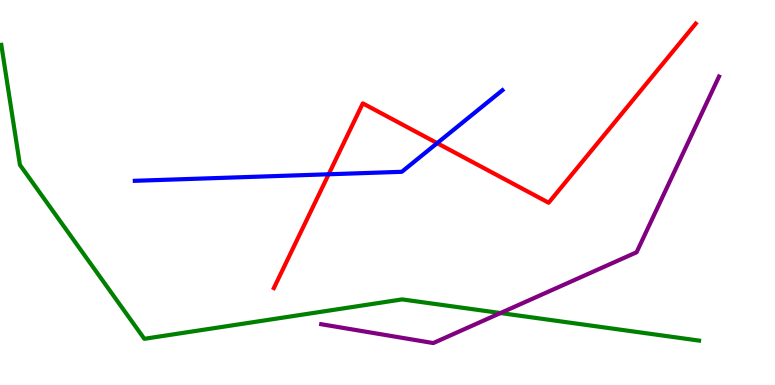[{'lines': ['blue', 'red'], 'intersections': [{'x': 4.24, 'y': 5.47}, {'x': 5.64, 'y': 6.28}]}, {'lines': ['green', 'red'], 'intersections': []}, {'lines': ['purple', 'red'], 'intersections': []}, {'lines': ['blue', 'green'], 'intersections': []}, {'lines': ['blue', 'purple'], 'intersections': []}, {'lines': ['green', 'purple'], 'intersections': [{'x': 6.46, 'y': 1.87}]}]